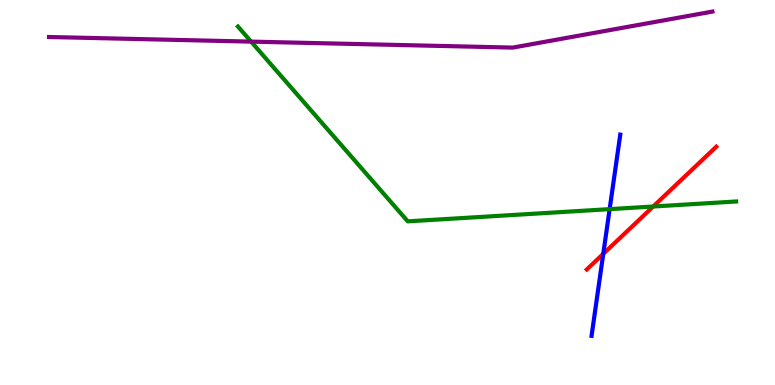[{'lines': ['blue', 'red'], 'intersections': [{'x': 7.78, 'y': 3.41}]}, {'lines': ['green', 'red'], 'intersections': [{'x': 8.43, 'y': 4.64}]}, {'lines': ['purple', 'red'], 'intersections': []}, {'lines': ['blue', 'green'], 'intersections': [{'x': 7.87, 'y': 4.57}]}, {'lines': ['blue', 'purple'], 'intersections': []}, {'lines': ['green', 'purple'], 'intersections': [{'x': 3.24, 'y': 8.92}]}]